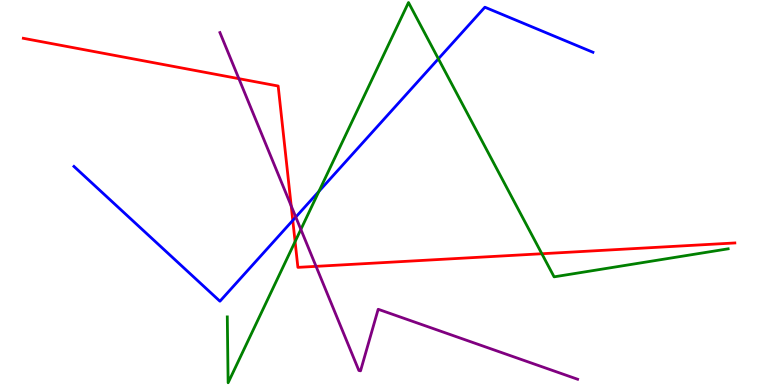[{'lines': ['blue', 'red'], 'intersections': [{'x': 3.78, 'y': 4.28}]}, {'lines': ['green', 'red'], 'intersections': [{'x': 3.81, 'y': 3.72}, {'x': 6.99, 'y': 3.41}]}, {'lines': ['purple', 'red'], 'intersections': [{'x': 3.08, 'y': 7.96}, {'x': 3.76, 'y': 4.65}, {'x': 4.08, 'y': 3.08}]}, {'lines': ['blue', 'green'], 'intersections': [{'x': 4.11, 'y': 5.03}, {'x': 5.66, 'y': 8.47}]}, {'lines': ['blue', 'purple'], 'intersections': [{'x': 3.82, 'y': 4.36}]}, {'lines': ['green', 'purple'], 'intersections': [{'x': 3.88, 'y': 4.04}]}]